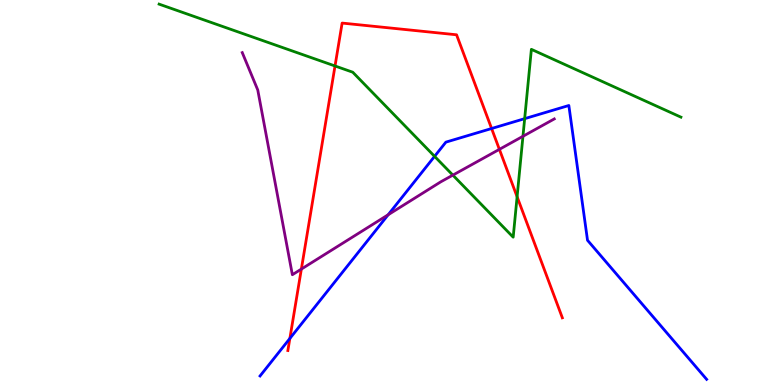[{'lines': ['blue', 'red'], 'intersections': [{'x': 3.74, 'y': 1.21}, {'x': 6.34, 'y': 6.66}]}, {'lines': ['green', 'red'], 'intersections': [{'x': 4.32, 'y': 8.29}, {'x': 6.67, 'y': 4.89}]}, {'lines': ['purple', 'red'], 'intersections': [{'x': 3.89, 'y': 3.01}, {'x': 6.44, 'y': 6.12}]}, {'lines': ['blue', 'green'], 'intersections': [{'x': 5.61, 'y': 5.94}, {'x': 6.77, 'y': 6.92}]}, {'lines': ['blue', 'purple'], 'intersections': [{'x': 5.01, 'y': 4.42}]}, {'lines': ['green', 'purple'], 'intersections': [{'x': 5.84, 'y': 5.45}, {'x': 6.75, 'y': 6.46}]}]